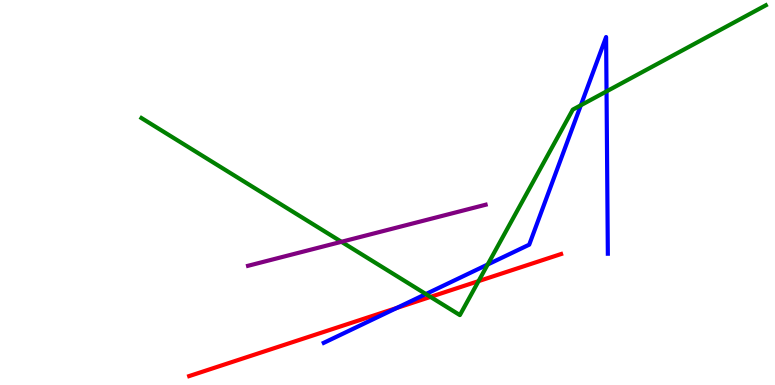[{'lines': ['blue', 'red'], 'intersections': [{'x': 5.12, 'y': 2.0}]}, {'lines': ['green', 'red'], 'intersections': [{'x': 5.55, 'y': 2.29}, {'x': 6.17, 'y': 2.7}]}, {'lines': ['purple', 'red'], 'intersections': []}, {'lines': ['blue', 'green'], 'intersections': [{'x': 5.5, 'y': 2.36}, {'x': 6.29, 'y': 3.13}, {'x': 7.49, 'y': 7.27}, {'x': 7.83, 'y': 7.63}]}, {'lines': ['blue', 'purple'], 'intersections': []}, {'lines': ['green', 'purple'], 'intersections': [{'x': 4.41, 'y': 3.72}]}]